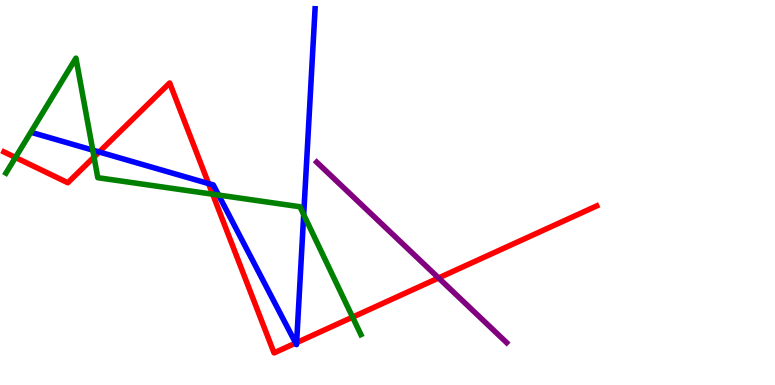[{'lines': ['blue', 'red'], 'intersections': [{'x': 1.28, 'y': 6.05}, {'x': 2.69, 'y': 5.23}, {'x': 3.82, 'y': 1.09}, {'x': 3.83, 'y': 1.1}]}, {'lines': ['green', 'red'], 'intersections': [{'x': 0.2, 'y': 5.91}, {'x': 1.21, 'y': 5.92}, {'x': 2.74, 'y': 4.96}, {'x': 4.55, 'y': 1.76}]}, {'lines': ['purple', 'red'], 'intersections': [{'x': 5.66, 'y': 2.78}]}, {'lines': ['blue', 'green'], 'intersections': [{'x': 1.2, 'y': 6.1}, {'x': 2.82, 'y': 4.93}, {'x': 3.92, 'y': 4.43}]}, {'lines': ['blue', 'purple'], 'intersections': []}, {'lines': ['green', 'purple'], 'intersections': []}]